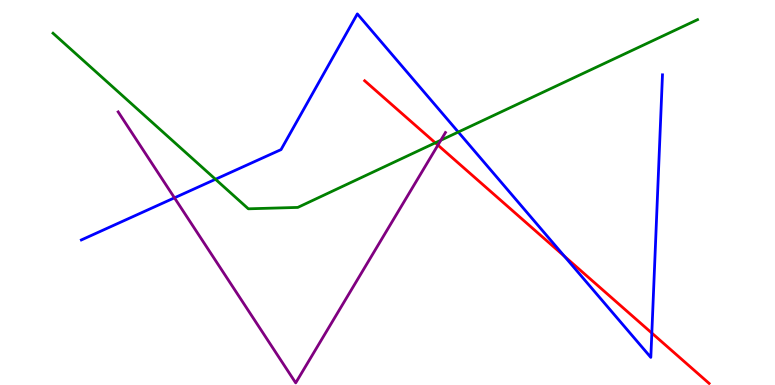[{'lines': ['blue', 'red'], 'intersections': [{'x': 7.28, 'y': 3.34}, {'x': 8.41, 'y': 1.35}]}, {'lines': ['green', 'red'], 'intersections': [{'x': 5.62, 'y': 6.29}]}, {'lines': ['purple', 'red'], 'intersections': [{'x': 5.65, 'y': 6.23}]}, {'lines': ['blue', 'green'], 'intersections': [{'x': 2.78, 'y': 5.34}, {'x': 5.91, 'y': 6.57}]}, {'lines': ['blue', 'purple'], 'intersections': [{'x': 2.25, 'y': 4.86}]}, {'lines': ['green', 'purple'], 'intersections': [{'x': 5.69, 'y': 6.36}]}]